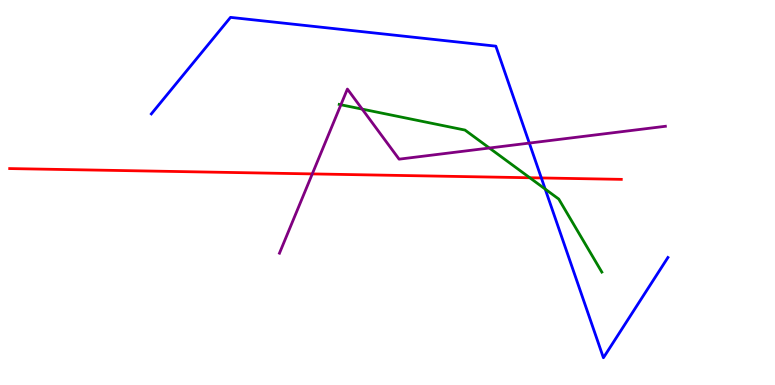[{'lines': ['blue', 'red'], 'intersections': [{'x': 6.99, 'y': 5.38}]}, {'lines': ['green', 'red'], 'intersections': [{'x': 6.84, 'y': 5.38}]}, {'lines': ['purple', 'red'], 'intersections': [{'x': 4.03, 'y': 5.48}]}, {'lines': ['blue', 'green'], 'intersections': [{'x': 7.03, 'y': 5.09}]}, {'lines': ['blue', 'purple'], 'intersections': [{'x': 6.83, 'y': 6.28}]}, {'lines': ['green', 'purple'], 'intersections': [{'x': 4.4, 'y': 7.28}, {'x': 4.67, 'y': 7.17}, {'x': 6.31, 'y': 6.16}]}]